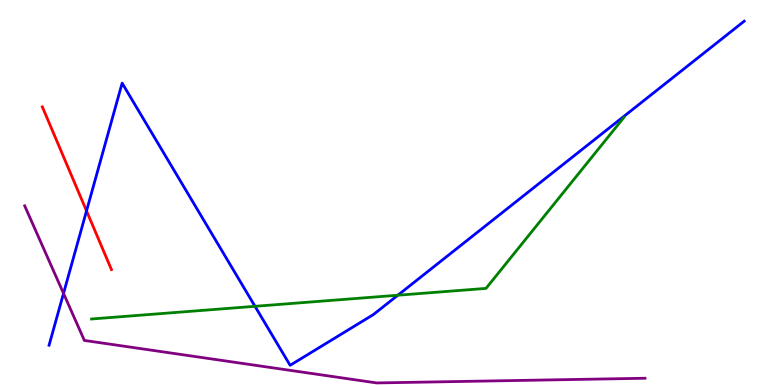[{'lines': ['blue', 'red'], 'intersections': [{'x': 1.12, 'y': 4.52}]}, {'lines': ['green', 'red'], 'intersections': []}, {'lines': ['purple', 'red'], 'intersections': []}, {'lines': ['blue', 'green'], 'intersections': [{'x': 3.29, 'y': 2.04}, {'x': 5.13, 'y': 2.33}]}, {'lines': ['blue', 'purple'], 'intersections': [{'x': 0.82, 'y': 2.38}]}, {'lines': ['green', 'purple'], 'intersections': []}]